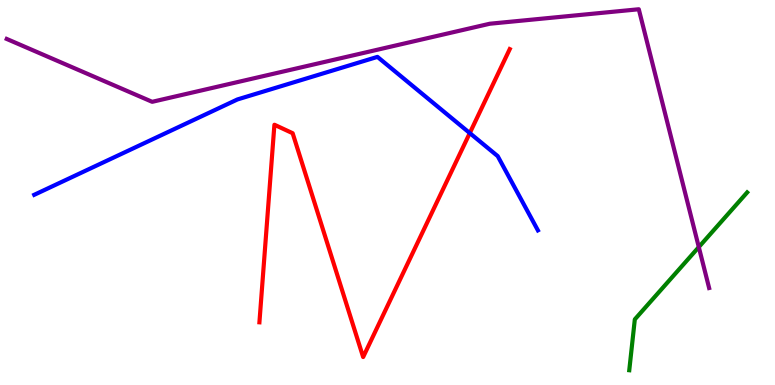[{'lines': ['blue', 'red'], 'intersections': [{'x': 6.06, 'y': 6.54}]}, {'lines': ['green', 'red'], 'intersections': []}, {'lines': ['purple', 'red'], 'intersections': []}, {'lines': ['blue', 'green'], 'intersections': []}, {'lines': ['blue', 'purple'], 'intersections': []}, {'lines': ['green', 'purple'], 'intersections': [{'x': 9.02, 'y': 3.58}]}]